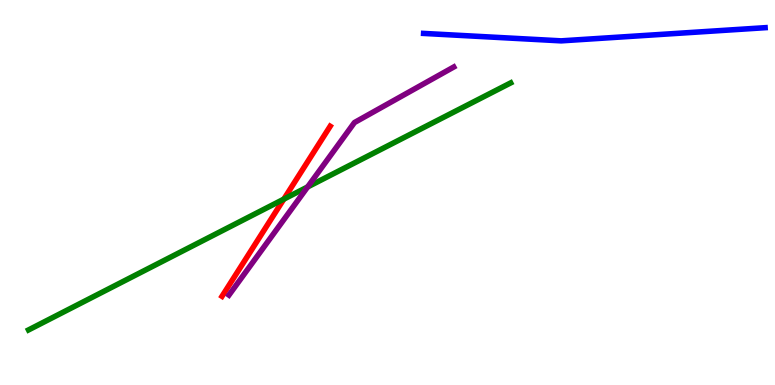[{'lines': ['blue', 'red'], 'intersections': []}, {'lines': ['green', 'red'], 'intersections': [{'x': 3.66, 'y': 4.83}]}, {'lines': ['purple', 'red'], 'intersections': []}, {'lines': ['blue', 'green'], 'intersections': []}, {'lines': ['blue', 'purple'], 'intersections': []}, {'lines': ['green', 'purple'], 'intersections': [{'x': 3.97, 'y': 5.14}]}]